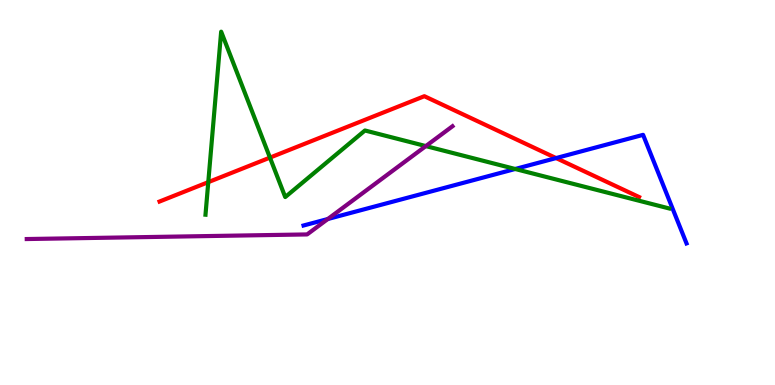[{'lines': ['blue', 'red'], 'intersections': [{'x': 7.18, 'y': 5.89}]}, {'lines': ['green', 'red'], 'intersections': [{'x': 2.69, 'y': 5.27}, {'x': 3.48, 'y': 5.91}]}, {'lines': ['purple', 'red'], 'intersections': []}, {'lines': ['blue', 'green'], 'intersections': [{'x': 6.65, 'y': 5.61}]}, {'lines': ['blue', 'purple'], 'intersections': [{'x': 4.23, 'y': 4.31}]}, {'lines': ['green', 'purple'], 'intersections': [{'x': 5.49, 'y': 6.21}]}]